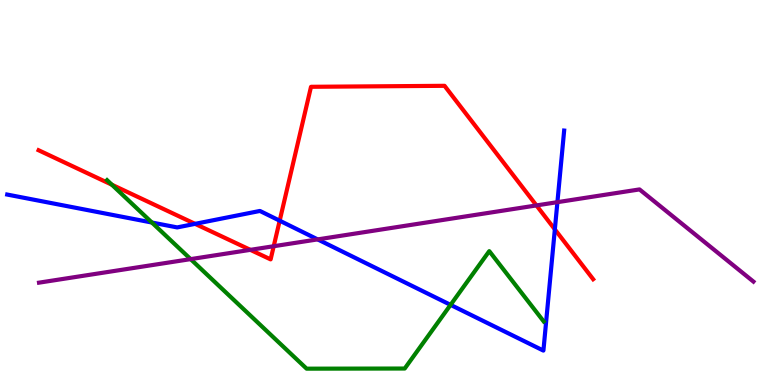[{'lines': ['blue', 'red'], 'intersections': [{'x': 2.52, 'y': 4.19}, {'x': 3.61, 'y': 4.27}, {'x': 7.16, 'y': 4.04}]}, {'lines': ['green', 'red'], 'intersections': [{'x': 1.44, 'y': 5.2}]}, {'lines': ['purple', 'red'], 'intersections': [{'x': 3.23, 'y': 3.51}, {'x': 3.53, 'y': 3.6}, {'x': 6.92, 'y': 4.66}]}, {'lines': ['blue', 'green'], 'intersections': [{'x': 1.96, 'y': 4.22}, {'x': 5.81, 'y': 2.08}]}, {'lines': ['blue', 'purple'], 'intersections': [{'x': 4.1, 'y': 3.78}, {'x': 7.19, 'y': 4.75}]}, {'lines': ['green', 'purple'], 'intersections': [{'x': 2.46, 'y': 3.27}]}]